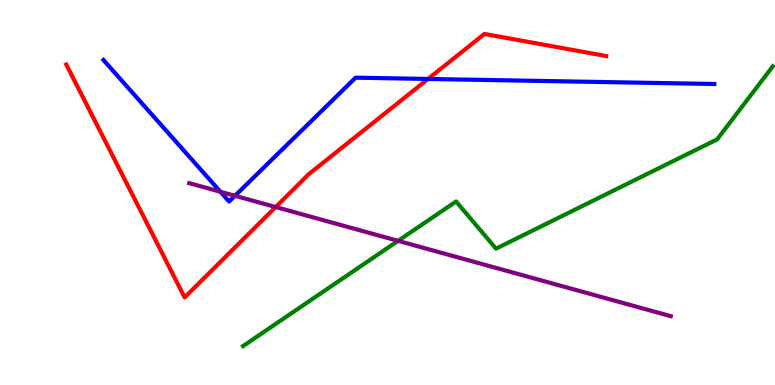[{'lines': ['blue', 'red'], 'intersections': [{'x': 5.52, 'y': 7.95}]}, {'lines': ['green', 'red'], 'intersections': []}, {'lines': ['purple', 'red'], 'intersections': [{'x': 3.56, 'y': 4.62}]}, {'lines': ['blue', 'green'], 'intersections': []}, {'lines': ['blue', 'purple'], 'intersections': [{'x': 2.84, 'y': 5.02}, {'x': 3.03, 'y': 4.91}]}, {'lines': ['green', 'purple'], 'intersections': [{'x': 5.14, 'y': 3.74}]}]